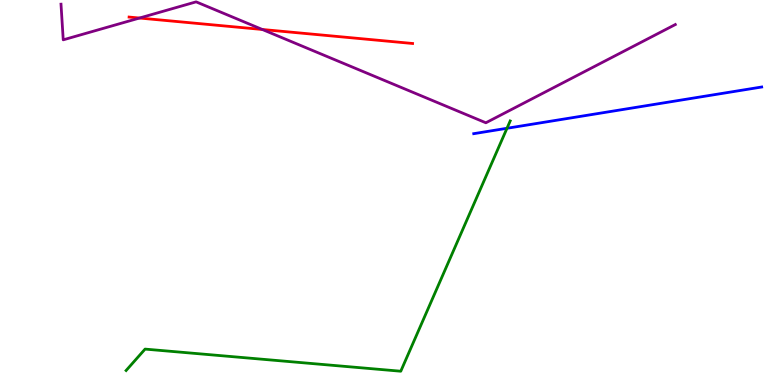[{'lines': ['blue', 'red'], 'intersections': []}, {'lines': ['green', 'red'], 'intersections': []}, {'lines': ['purple', 'red'], 'intersections': [{'x': 1.8, 'y': 9.53}, {'x': 3.38, 'y': 9.23}]}, {'lines': ['blue', 'green'], 'intersections': [{'x': 6.54, 'y': 6.67}]}, {'lines': ['blue', 'purple'], 'intersections': []}, {'lines': ['green', 'purple'], 'intersections': []}]